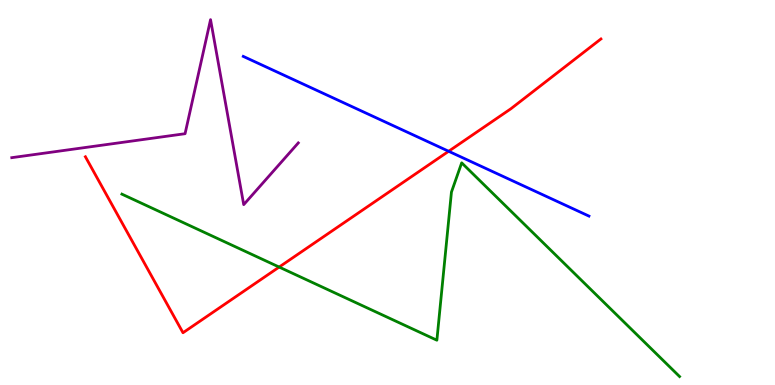[{'lines': ['blue', 'red'], 'intersections': [{'x': 5.79, 'y': 6.07}]}, {'lines': ['green', 'red'], 'intersections': [{'x': 3.6, 'y': 3.06}]}, {'lines': ['purple', 'red'], 'intersections': []}, {'lines': ['blue', 'green'], 'intersections': []}, {'lines': ['blue', 'purple'], 'intersections': []}, {'lines': ['green', 'purple'], 'intersections': []}]